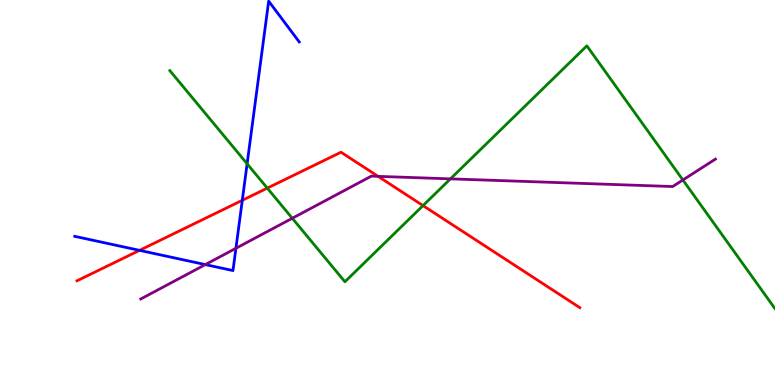[{'lines': ['blue', 'red'], 'intersections': [{'x': 1.8, 'y': 3.5}, {'x': 3.13, 'y': 4.8}]}, {'lines': ['green', 'red'], 'intersections': [{'x': 3.45, 'y': 5.11}, {'x': 5.46, 'y': 4.66}]}, {'lines': ['purple', 'red'], 'intersections': [{'x': 4.88, 'y': 5.42}]}, {'lines': ['blue', 'green'], 'intersections': [{'x': 3.19, 'y': 5.75}]}, {'lines': ['blue', 'purple'], 'intersections': [{'x': 2.65, 'y': 3.13}, {'x': 3.04, 'y': 3.55}]}, {'lines': ['green', 'purple'], 'intersections': [{'x': 3.77, 'y': 4.33}, {'x': 5.81, 'y': 5.35}, {'x': 8.81, 'y': 5.33}]}]